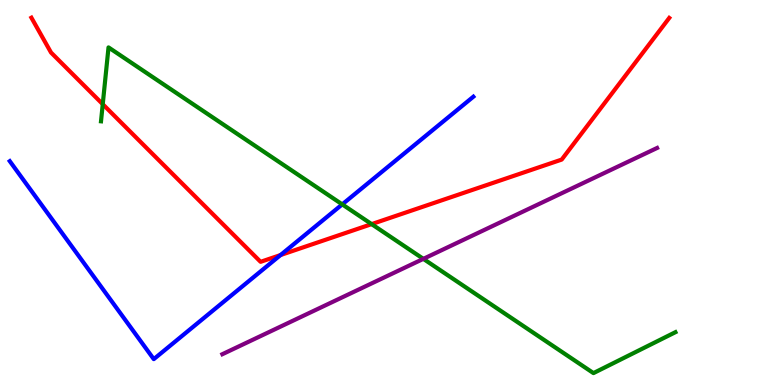[{'lines': ['blue', 'red'], 'intersections': [{'x': 3.62, 'y': 3.38}]}, {'lines': ['green', 'red'], 'intersections': [{'x': 1.33, 'y': 7.29}, {'x': 4.8, 'y': 4.18}]}, {'lines': ['purple', 'red'], 'intersections': []}, {'lines': ['blue', 'green'], 'intersections': [{'x': 4.42, 'y': 4.69}]}, {'lines': ['blue', 'purple'], 'intersections': []}, {'lines': ['green', 'purple'], 'intersections': [{'x': 5.46, 'y': 3.28}]}]